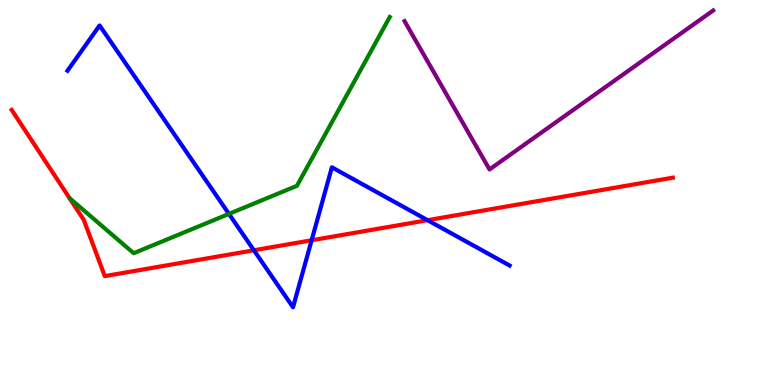[{'lines': ['blue', 'red'], 'intersections': [{'x': 3.28, 'y': 3.5}, {'x': 4.02, 'y': 3.76}, {'x': 5.52, 'y': 4.28}]}, {'lines': ['green', 'red'], 'intersections': []}, {'lines': ['purple', 'red'], 'intersections': []}, {'lines': ['blue', 'green'], 'intersections': [{'x': 2.95, 'y': 4.44}]}, {'lines': ['blue', 'purple'], 'intersections': []}, {'lines': ['green', 'purple'], 'intersections': []}]